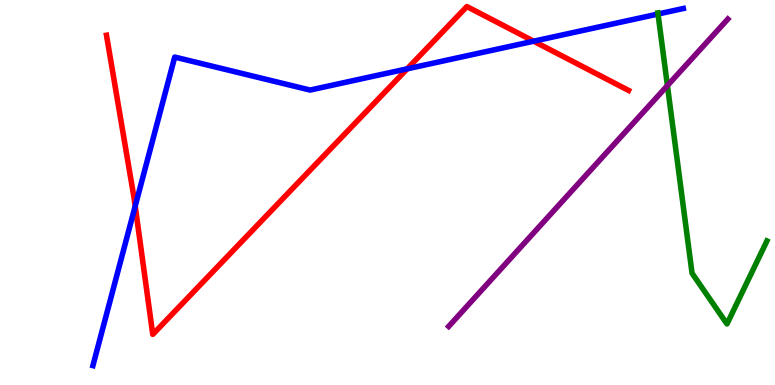[{'lines': ['blue', 'red'], 'intersections': [{'x': 1.74, 'y': 4.65}, {'x': 5.25, 'y': 8.21}, {'x': 6.89, 'y': 8.93}]}, {'lines': ['green', 'red'], 'intersections': []}, {'lines': ['purple', 'red'], 'intersections': []}, {'lines': ['blue', 'green'], 'intersections': [{'x': 8.49, 'y': 9.64}]}, {'lines': ['blue', 'purple'], 'intersections': []}, {'lines': ['green', 'purple'], 'intersections': [{'x': 8.61, 'y': 7.78}]}]